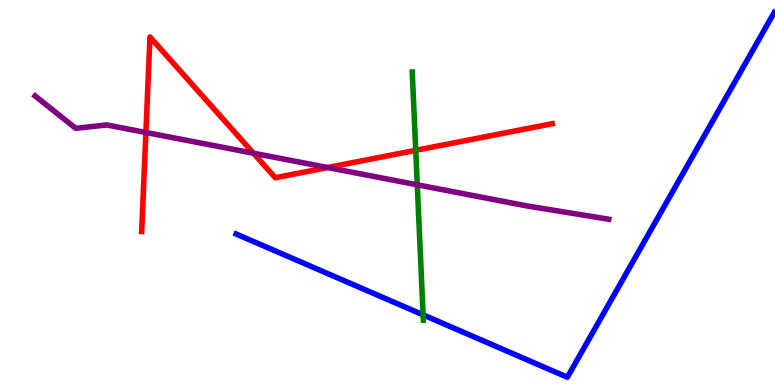[{'lines': ['blue', 'red'], 'intersections': []}, {'lines': ['green', 'red'], 'intersections': [{'x': 5.36, 'y': 6.1}]}, {'lines': ['purple', 'red'], 'intersections': [{'x': 1.88, 'y': 6.56}, {'x': 3.27, 'y': 6.02}, {'x': 4.23, 'y': 5.65}]}, {'lines': ['blue', 'green'], 'intersections': [{'x': 5.46, 'y': 1.82}]}, {'lines': ['blue', 'purple'], 'intersections': []}, {'lines': ['green', 'purple'], 'intersections': [{'x': 5.38, 'y': 5.2}]}]